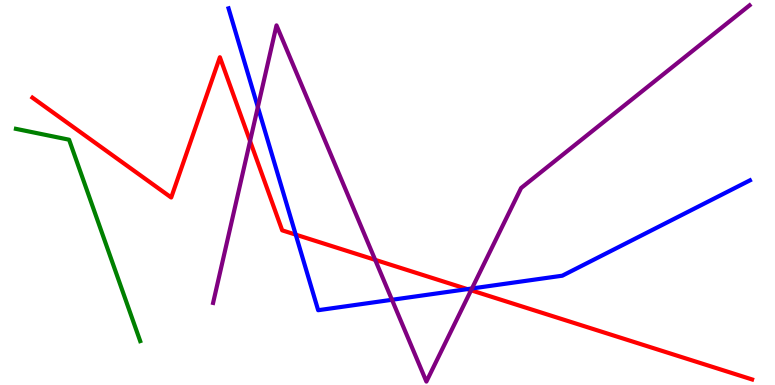[{'lines': ['blue', 'red'], 'intersections': [{'x': 3.82, 'y': 3.91}, {'x': 6.03, 'y': 2.49}]}, {'lines': ['green', 'red'], 'intersections': []}, {'lines': ['purple', 'red'], 'intersections': [{'x': 3.23, 'y': 6.34}, {'x': 4.84, 'y': 3.25}, {'x': 6.08, 'y': 2.46}]}, {'lines': ['blue', 'green'], 'intersections': []}, {'lines': ['blue', 'purple'], 'intersections': [{'x': 3.33, 'y': 7.22}, {'x': 5.06, 'y': 2.21}, {'x': 6.09, 'y': 2.51}]}, {'lines': ['green', 'purple'], 'intersections': []}]